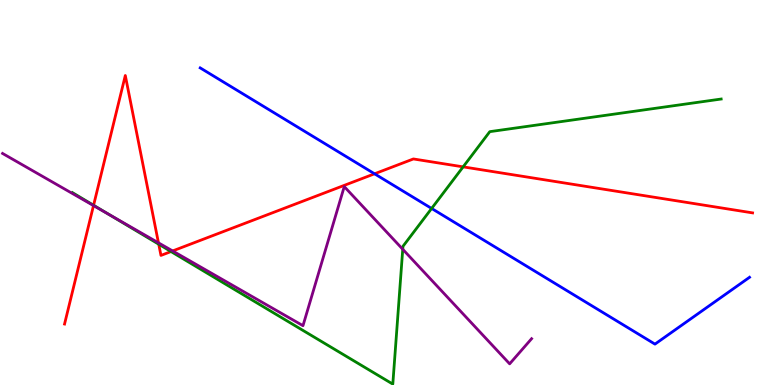[{'lines': ['blue', 'red'], 'intersections': [{'x': 4.83, 'y': 5.49}]}, {'lines': ['green', 'red'], 'intersections': [{'x': 1.21, 'y': 4.67}, {'x': 2.05, 'y': 3.66}, {'x': 2.21, 'y': 3.47}, {'x': 5.98, 'y': 5.67}]}, {'lines': ['purple', 'red'], 'intersections': [{'x': 1.21, 'y': 4.66}, {'x': 2.04, 'y': 3.69}, {'x': 2.23, 'y': 3.48}]}, {'lines': ['blue', 'green'], 'intersections': [{'x': 5.57, 'y': 4.59}]}, {'lines': ['blue', 'purple'], 'intersections': []}, {'lines': ['green', 'purple'], 'intersections': [{'x': 1.4, 'y': 4.44}, {'x': 5.2, 'y': 3.53}]}]